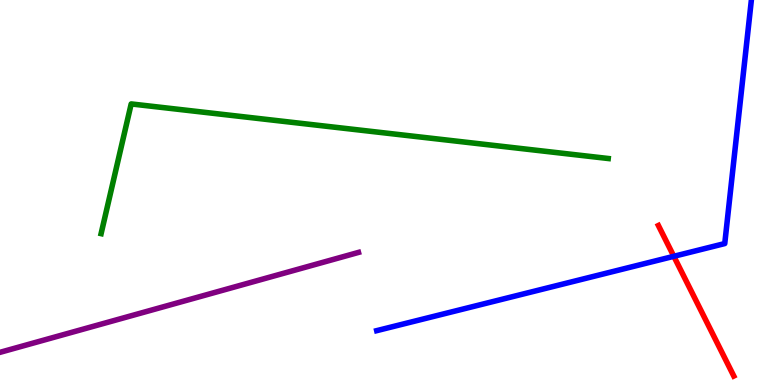[{'lines': ['blue', 'red'], 'intersections': [{'x': 8.69, 'y': 3.34}]}, {'lines': ['green', 'red'], 'intersections': []}, {'lines': ['purple', 'red'], 'intersections': []}, {'lines': ['blue', 'green'], 'intersections': []}, {'lines': ['blue', 'purple'], 'intersections': []}, {'lines': ['green', 'purple'], 'intersections': []}]